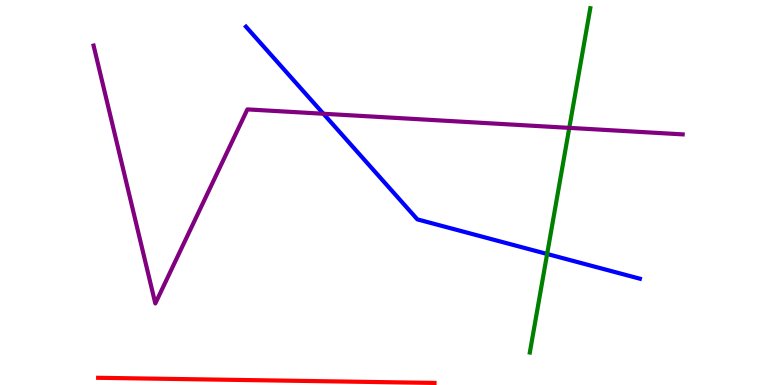[{'lines': ['blue', 'red'], 'intersections': []}, {'lines': ['green', 'red'], 'intersections': []}, {'lines': ['purple', 'red'], 'intersections': []}, {'lines': ['blue', 'green'], 'intersections': [{'x': 7.06, 'y': 3.4}]}, {'lines': ['blue', 'purple'], 'intersections': [{'x': 4.17, 'y': 7.05}]}, {'lines': ['green', 'purple'], 'intersections': [{'x': 7.35, 'y': 6.68}]}]